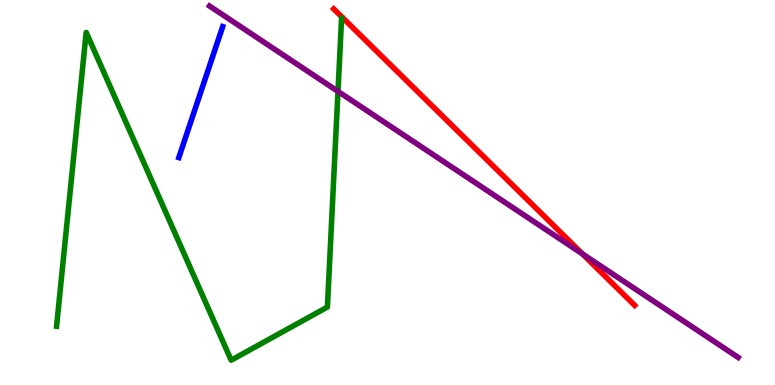[{'lines': ['blue', 'red'], 'intersections': []}, {'lines': ['green', 'red'], 'intersections': []}, {'lines': ['purple', 'red'], 'intersections': [{'x': 7.52, 'y': 3.41}]}, {'lines': ['blue', 'green'], 'intersections': []}, {'lines': ['blue', 'purple'], 'intersections': []}, {'lines': ['green', 'purple'], 'intersections': [{'x': 4.36, 'y': 7.63}]}]